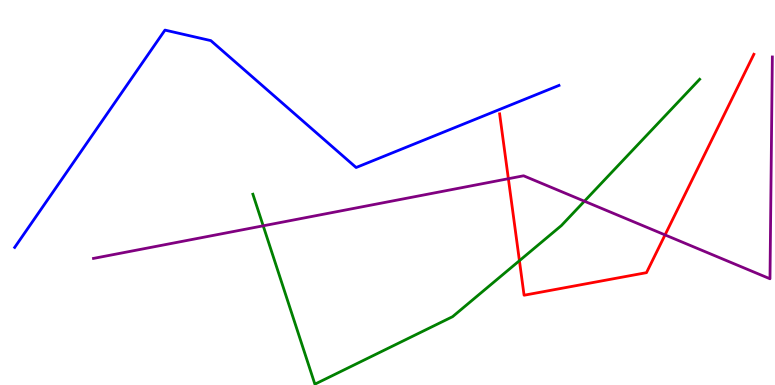[{'lines': ['blue', 'red'], 'intersections': []}, {'lines': ['green', 'red'], 'intersections': [{'x': 6.7, 'y': 3.23}]}, {'lines': ['purple', 'red'], 'intersections': [{'x': 6.56, 'y': 5.36}, {'x': 8.58, 'y': 3.9}]}, {'lines': ['blue', 'green'], 'intersections': []}, {'lines': ['blue', 'purple'], 'intersections': []}, {'lines': ['green', 'purple'], 'intersections': [{'x': 3.4, 'y': 4.13}, {'x': 7.54, 'y': 4.77}]}]